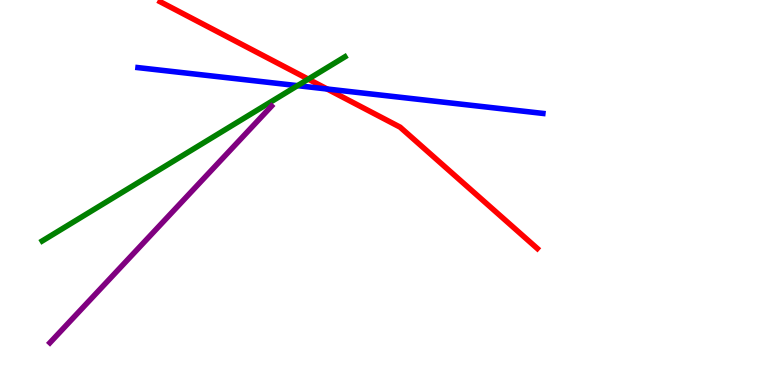[{'lines': ['blue', 'red'], 'intersections': [{'x': 4.22, 'y': 7.69}]}, {'lines': ['green', 'red'], 'intersections': [{'x': 3.98, 'y': 7.94}]}, {'lines': ['purple', 'red'], 'intersections': []}, {'lines': ['blue', 'green'], 'intersections': [{'x': 3.84, 'y': 7.78}]}, {'lines': ['blue', 'purple'], 'intersections': []}, {'lines': ['green', 'purple'], 'intersections': []}]